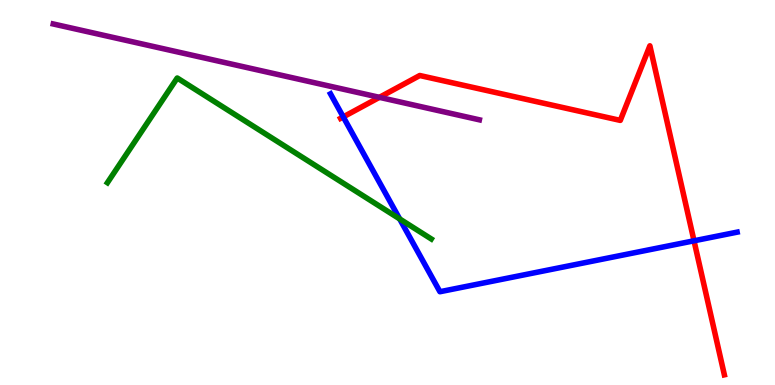[{'lines': ['blue', 'red'], 'intersections': [{'x': 4.43, 'y': 6.96}, {'x': 8.96, 'y': 3.75}]}, {'lines': ['green', 'red'], 'intersections': []}, {'lines': ['purple', 'red'], 'intersections': [{'x': 4.9, 'y': 7.47}]}, {'lines': ['blue', 'green'], 'intersections': [{'x': 5.16, 'y': 4.31}]}, {'lines': ['blue', 'purple'], 'intersections': []}, {'lines': ['green', 'purple'], 'intersections': []}]